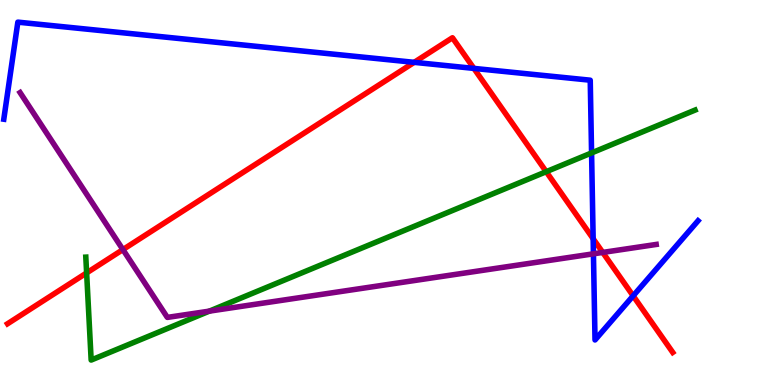[{'lines': ['blue', 'red'], 'intersections': [{'x': 5.34, 'y': 8.38}, {'x': 6.11, 'y': 8.22}, {'x': 7.65, 'y': 3.8}, {'x': 8.17, 'y': 2.32}]}, {'lines': ['green', 'red'], 'intersections': [{'x': 1.12, 'y': 2.91}, {'x': 7.05, 'y': 5.54}]}, {'lines': ['purple', 'red'], 'intersections': [{'x': 1.59, 'y': 3.52}, {'x': 7.78, 'y': 3.44}]}, {'lines': ['blue', 'green'], 'intersections': [{'x': 7.63, 'y': 6.03}]}, {'lines': ['blue', 'purple'], 'intersections': [{'x': 7.66, 'y': 3.41}]}, {'lines': ['green', 'purple'], 'intersections': [{'x': 2.7, 'y': 1.92}]}]